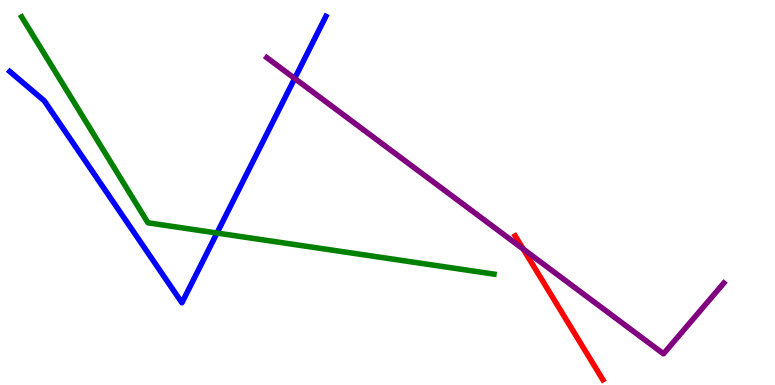[{'lines': ['blue', 'red'], 'intersections': []}, {'lines': ['green', 'red'], 'intersections': []}, {'lines': ['purple', 'red'], 'intersections': [{'x': 6.75, 'y': 3.53}]}, {'lines': ['blue', 'green'], 'intersections': [{'x': 2.8, 'y': 3.95}]}, {'lines': ['blue', 'purple'], 'intersections': [{'x': 3.8, 'y': 7.96}]}, {'lines': ['green', 'purple'], 'intersections': []}]